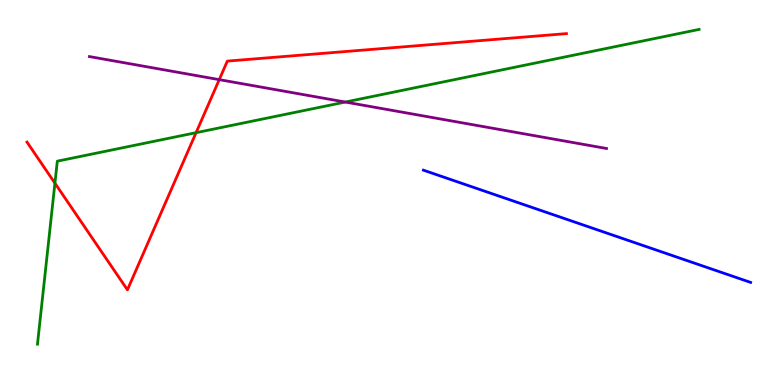[{'lines': ['blue', 'red'], 'intersections': []}, {'lines': ['green', 'red'], 'intersections': [{'x': 0.709, 'y': 5.24}, {'x': 2.53, 'y': 6.55}]}, {'lines': ['purple', 'red'], 'intersections': [{'x': 2.83, 'y': 7.93}]}, {'lines': ['blue', 'green'], 'intersections': []}, {'lines': ['blue', 'purple'], 'intersections': []}, {'lines': ['green', 'purple'], 'intersections': [{'x': 4.46, 'y': 7.35}]}]